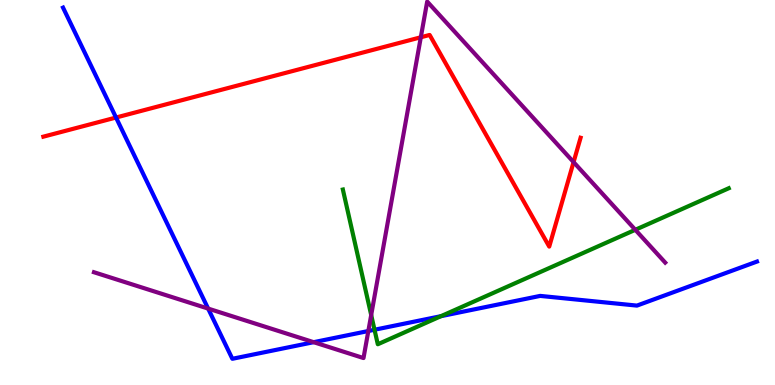[{'lines': ['blue', 'red'], 'intersections': [{'x': 1.5, 'y': 6.95}]}, {'lines': ['green', 'red'], 'intersections': []}, {'lines': ['purple', 'red'], 'intersections': [{'x': 5.43, 'y': 9.03}, {'x': 7.4, 'y': 5.79}]}, {'lines': ['blue', 'green'], 'intersections': [{'x': 4.83, 'y': 1.44}, {'x': 5.69, 'y': 1.79}]}, {'lines': ['blue', 'purple'], 'intersections': [{'x': 2.69, 'y': 1.98}, {'x': 4.05, 'y': 1.11}, {'x': 4.75, 'y': 1.4}]}, {'lines': ['green', 'purple'], 'intersections': [{'x': 4.79, 'y': 1.82}, {'x': 8.2, 'y': 4.03}]}]